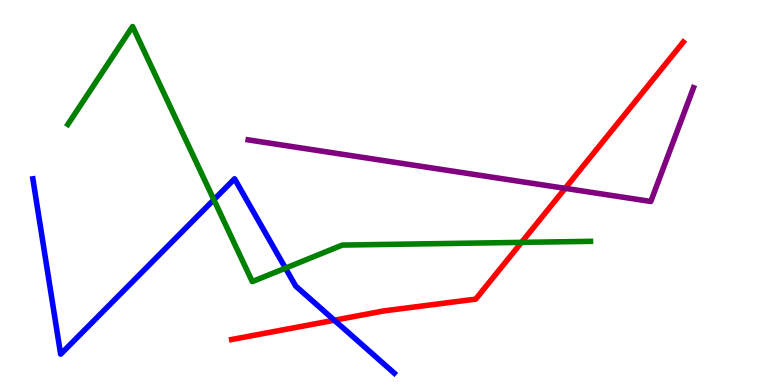[{'lines': ['blue', 'red'], 'intersections': [{'x': 4.31, 'y': 1.68}]}, {'lines': ['green', 'red'], 'intersections': [{'x': 6.73, 'y': 3.7}]}, {'lines': ['purple', 'red'], 'intersections': [{'x': 7.29, 'y': 5.11}]}, {'lines': ['blue', 'green'], 'intersections': [{'x': 2.76, 'y': 4.81}, {'x': 3.68, 'y': 3.04}]}, {'lines': ['blue', 'purple'], 'intersections': []}, {'lines': ['green', 'purple'], 'intersections': []}]